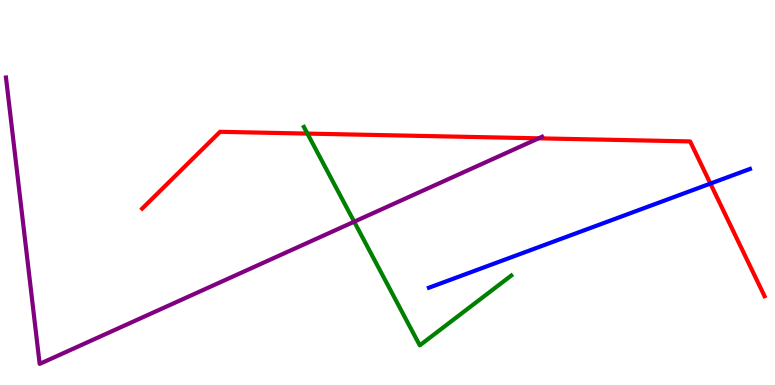[{'lines': ['blue', 'red'], 'intersections': [{'x': 9.17, 'y': 5.23}]}, {'lines': ['green', 'red'], 'intersections': [{'x': 3.97, 'y': 6.53}]}, {'lines': ['purple', 'red'], 'intersections': [{'x': 6.95, 'y': 6.41}]}, {'lines': ['blue', 'green'], 'intersections': []}, {'lines': ['blue', 'purple'], 'intersections': []}, {'lines': ['green', 'purple'], 'intersections': [{'x': 4.57, 'y': 4.24}]}]